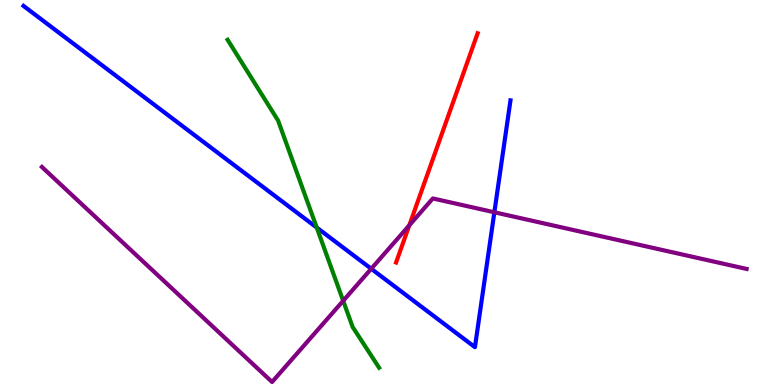[{'lines': ['blue', 'red'], 'intersections': []}, {'lines': ['green', 'red'], 'intersections': []}, {'lines': ['purple', 'red'], 'intersections': [{'x': 5.28, 'y': 4.15}]}, {'lines': ['blue', 'green'], 'intersections': [{'x': 4.09, 'y': 4.09}]}, {'lines': ['blue', 'purple'], 'intersections': [{'x': 4.79, 'y': 3.02}, {'x': 6.38, 'y': 4.49}]}, {'lines': ['green', 'purple'], 'intersections': [{'x': 4.43, 'y': 2.19}]}]